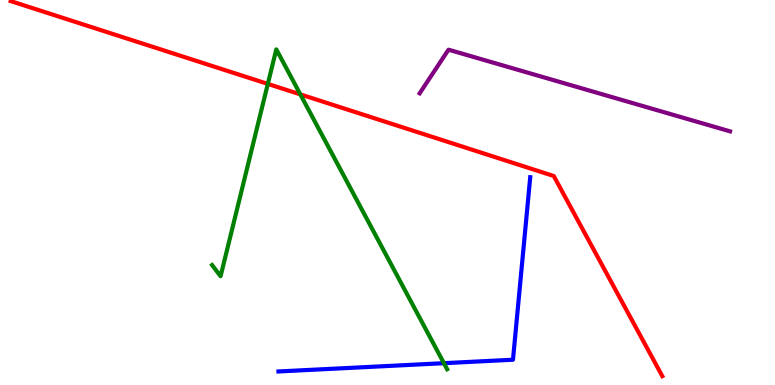[{'lines': ['blue', 'red'], 'intersections': []}, {'lines': ['green', 'red'], 'intersections': [{'x': 3.46, 'y': 7.82}, {'x': 3.88, 'y': 7.55}]}, {'lines': ['purple', 'red'], 'intersections': []}, {'lines': ['blue', 'green'], 'intersections': [{'x': 5.73, 'y': 0.567}]}, {'lines': ['blue', 'purple'], 'intersections': []}, {'lines': ['green', 'purple'], 'intersections': []}]